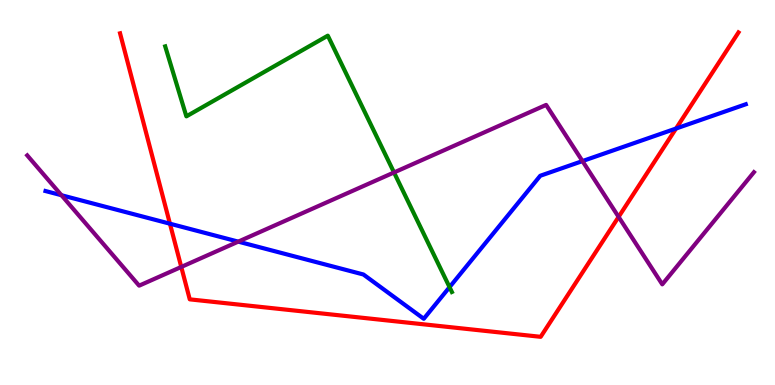[{'lines': ['blue', 'red'], 'intersections': [{'x': 2.19, 'y': 4.19}, {'x': 8.72, 'y': 6.66}]}, {'lines': ['green', 'red'], 'intersections': []}, {'lines': ['purple', 'red'], 'intersections': [{'x': 2.34, 'y': 3.07}, {'x': 7.98, 'y': 4.37}]}, {'lines': ['blue', 'green'], 'intersections': [{'x': 5.8, 'y': 2.54}]}, {'lines': ['blue', 'purple'], 'intersections': [{'x': 0.793, 'y': 4.93}, {'x': 3.07, 'y': 3.72}, {'x': 7.52, 'y': 5.82}]}, {'lines': ['green', 'purple'], 'intersections': [{'x': 5.08, 'y': 5.52}]}]